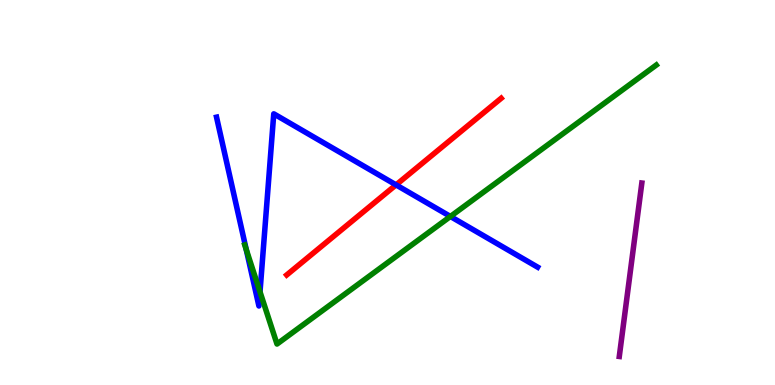[{'lines': ['blue', 'red'], 'intersections': [{'x': 5.11, 'y': 5.2}]}, {'lines': ['green', 'red'], 'intersections': []}, {'lines': ['purple', 'red'], 'intersections': []}, {'lines': ['blue', 'green'], 'intersections': [{'x': 3.18, 'y': 3.52}, {'x': 3.35, 'y': 2.42}, {'x': 5.81, 'y': 4.38}]}, {'lines': ['blue', 'purple'], 'intersections': []}, {'lines': ['green', 'purple'], 'intersections': []}]